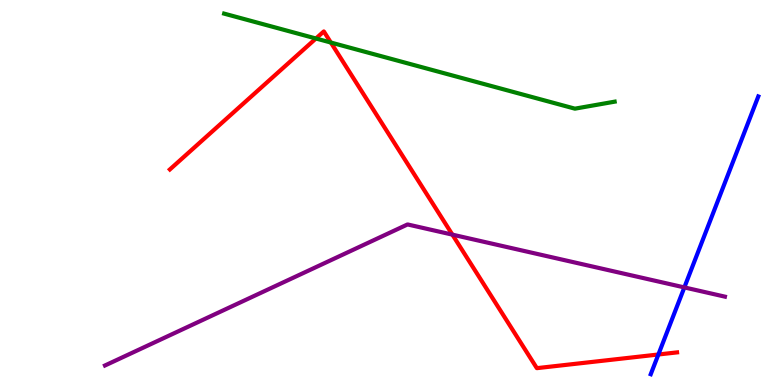[{'lines': ['blue', 'red'], 'intersections': [{'x': 8.5, 'y': 0.792}]}, {'lines': ['green', 'red'], 'intersections': [{'x': 4.08, 'y': 9.0}, {'x': 4.27, 'y': 8.9}]}, {'lines': ['purple', 'red'], 'intersections': [{'x': 5.84, 'y': 3.91}]}, {'lines': ['blue', 'green'], 'intersections': []}, {'lines': ['blue', 'purple'], 'intersections': [{'x': 8.83, 'y': 2.53}]}, {'lines': ['green', 'purple'], 'intersections': []}]